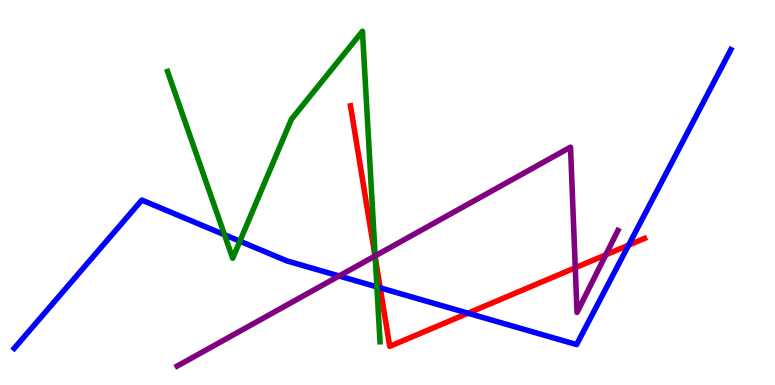[{'lines': ['blue', 'red'], 'intersections': [{'x': 4.91, 'y': 2.52}, {'x': 6.04, 'y': 1.87}, {'x': 8.11, 'y': 3.63}]}, {'lines': ['green', 'red'], 'intersections': [{'x': 4.84, 'y': 3.31}]}, {'lines': ['purple', 'red'], 'intersections': [{'x': 4.84, 'y': 3.35}, {'x': 7.42, 'y': 3.05}, {'x': 7.82, 'y': 3.38}]}, {'lines': ['blue', 'green'], 'intersections': [{'x': 2.9, 'y': 3.9}, {'x': 3.1, 'y': 3.74}, {'x': 4.86, 'y': 2.55}]}, {'lines': ['blue', 'purple'], 'intersections': [{'x': 4.38, 'y': 2.83}]}, {'lines': ['green', 'purple'], 'intersections': [{'x': 4.84, 'y': 3.35}]}]